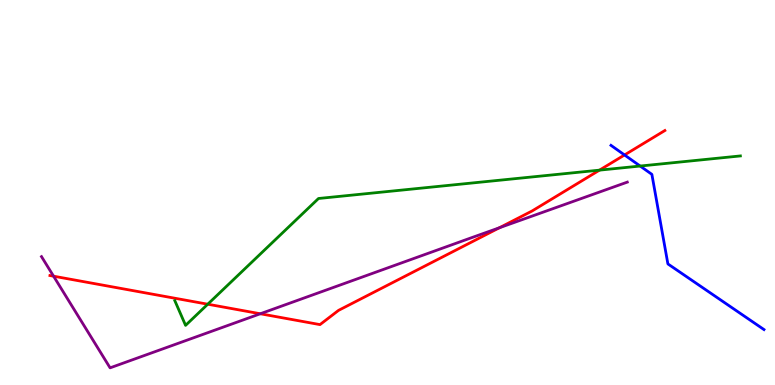[{'lines': ['blue', 'red'], 'intersections': [{'x': 8.06, 'y': 5.97}]}, {'lines': ['green', 'red'], 'intersections': [{'x': 2.68, 'y': 2.1}, {'x': 7.74, 'y': 5.58}]}, {'lines': ['purple', 'red'], 'intersections': [{'x': 0.691, 'y': 2.83}, {'x': 3.36, 'y': 1.85}, {'x': 6.44, 'y': 4.08}]}, {'lines': ['blue', 'green'], 'intersections': [{'x': 8.26, 'y': 5.69}]}, {'lines': ['blue', 'purple'], 'intersections': []}, {'lines': ['green', 'purple'], 'intersections': []}]